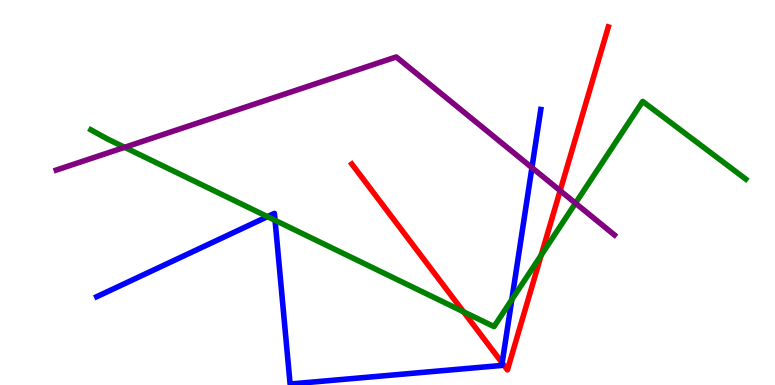[{'lines': ['blue', 'red'], 'intersections': [{'x': 6.48, 'y': 0.574}]}, {'lines': ['green', 'red'], 'intersections': [{'x': 5.98, 'y': 1.9}, {'x': 6.98, 'y': 3.37}]}, {'lines': ['purple', 'red'], 'intersections': [{'x': 7.23, 'y': 5.05}]}, {'lines': ['blue', 'green'], 'intersections': [{'x': 3.45, 'y': 4.37}, {'x': 3.55, 'y': 4.28}, {'x': 6.6, 'y': 2.22}]}, {'lines': ['blue', 'purple'], 'intersections': [{'x': 6.86, 'y': 5.65}]}, {'lines': ['green', 'purple'], 'intersections': [{'x': 1.61, 'y': 6.17}, {'x': 7.43, 'y': 4.72}]}]